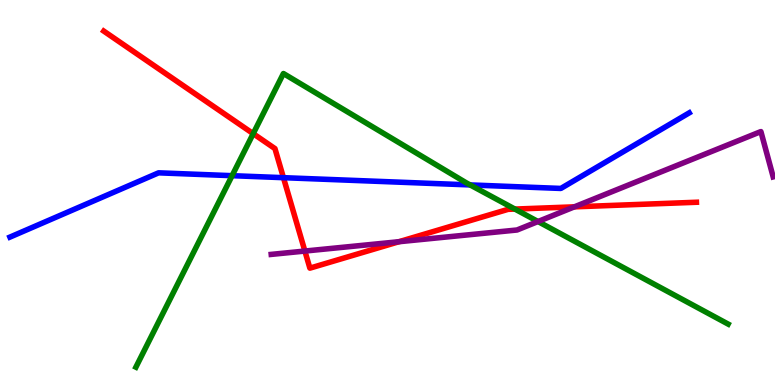[{'lines': ['blue', 'red'], 'intersections': [{'x': 3.66, 'y': 5.39}]}, {'lines': ['green', 'red'], 'intersections': [{'x': 3.27, 'y': 6.53}, {'x': 6.64, 'y': 4.57}]}, {'lines': ['purple', 'red'], 'intersections': [{'x': 3.93, 'y': 3.48}, {'x': 5.15, 'y': 3.72}, {'x': 7.41, 'y': 4.63}]}, {'lines': ['blue', 'green'], 'intersections': [{'x': 2.99, 'y': 5.44}, {'x': 6.07, 'y': 5.2}]}, {'lines': ['blue', 'purple'], 'intersections': []}, {'lines': ['green', 'purple'], 'intersections': [{'x': 6.94, 'y': 4.25}]}]